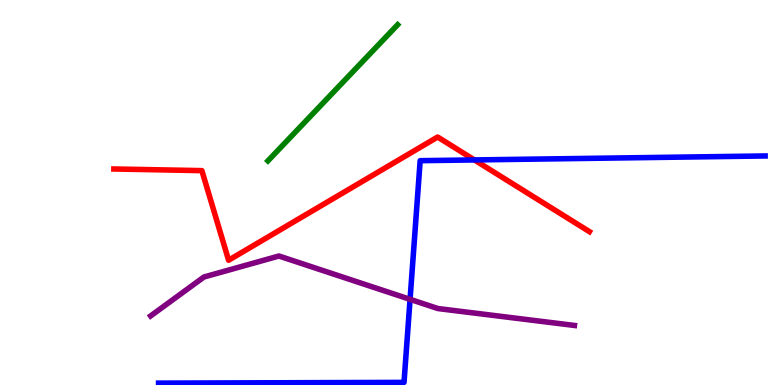[{'lines': ['blue', 'red'], 'intersections': [{'x': 6.12, 'y': 5.85}]}, {'lines': ['green', 'red'], 'intersections': []}, {'lines': ['purple', 'red'], 'intersections': []}, {'lines': ['blue', 'green'], 'intersections': []}, {'lines': ['blue', 'purple'], 'intersections': [{'x': 5.29, 'y': 2.22}]}, {'lines': ['green', 'purple'], 'intersections': []}]